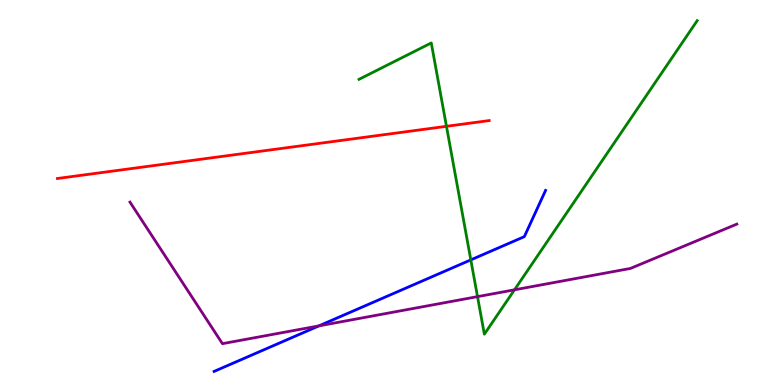[{'lines': ['blue', 'red'], 'intersections': []}, {'lines': ['green', 'red'], 'intersections': [{'x': 5.76, 'y': 6.72}]}, {'lines': ['purple', 'red'], 'intersections': []}, {'lines': ['blue', 'green'], 'intersections': [{'x': 6.08, 'y': 3.25}]}, {'lines': ['blue', 'purple'], 'intersections': [{'x': 4.12, 'y': 1.54}]}, {'lines': ['green', 'purple'], 'intersections': [{'x': 6.16, 'y': 2.3}, {'x': 6.64, 'y': 2.47}]}]